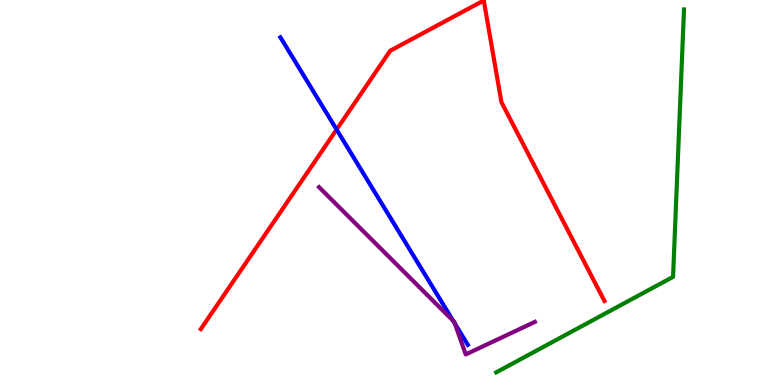[{'lines': ['blue', 'red'], 'intersections': [{'x': 4.34, 'y': 6.64}]}, {'lines': ['green', 'red'], 'intersections': []}, {'lines': ['purple', 'red'], 'intersections': []}, {'lines': ['blue', 'green'], 'intersections': []}, {'lines': ['blue', 'purple'], 'intersections': [{'x': 5.85, 'y': 1.67}, {'x': 5.87, 'y': 1.59}]}, {'lines': ['green', 'purple'], 'intersections': []}]